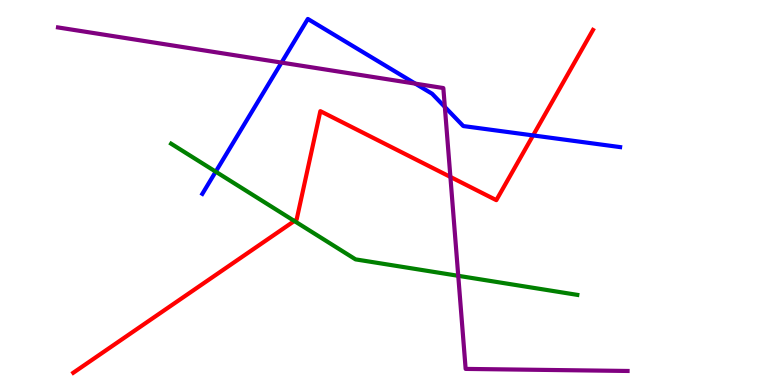[{'lines': ['blue', 'red'], 'intersections': [{'x': 6.88, 'y': 6.48}]}, {'lines': ['green', 'red'], 'intersections': [{'x': 3.8, 'y': 4.26}]}, {'lines': ['purple', 'red'], 'intersections': [{'x': 5.81, 'y': 5.4}]}, {'lines': ['blue', 'green'], 'intersections': [{'x': 2.78, 'y': 5.54}]}, {'lines': ['blue', 'purple'], 'intersections': [{'x': 3.63, 'y': 8.37}, {'x': 5.36, 'y': 7.83}, {'x': 5.74, 'y': 7.22}]}, {'lines': ['green', 'purple'], 'intersections': [{'x': 5.91, 'y': 2.84}]}]